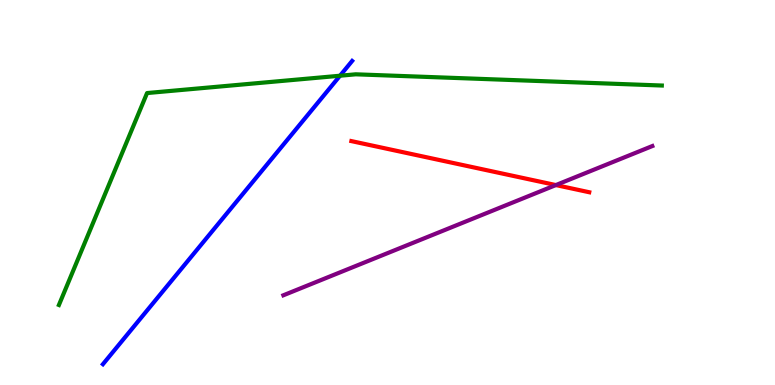[{'lines': ['blue', 'red'], 'intersections': []}, {'lines': ['green', 'red'], 'intersections': []}, {'lines': ['purple', 'red'], 'intersections': [{'x': 7.17, 'y': 5.19}]}, {'lines': ['blue', 'green'], 'intersections': [{'x': 4.39, 'y': 8.03}]}, {'lines': ['blue', 'purple'], 'intersections': []}, {'lines': ['green', 'purple'], 'intersections': []}]